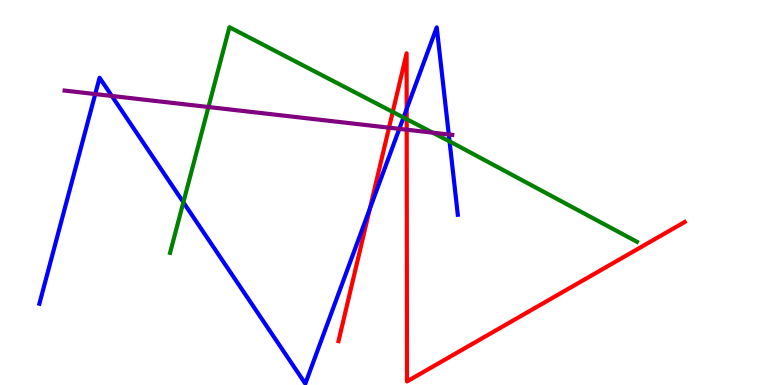[{'lines': ['blue', 'red'], 'intersections': [{'x': 4.77, 'y': 4.58}, {'x': 5.25, 'y': 7.17}]}, {'lines': ['green', 'red'], 'intersections': [{'x': 5.07, 'y': 7.09}, {'x': 5.25, 'y': 6.9}]}, {'lines': ['purple', 'red'], 'intersections': [{'x': 5.02, 'y': 6.68}, {'x': 5.25, 'y': 6.63}]}, {'lines': ['blue', 'green'], 'intersections': [{'x': 2.37, 'y': 4.75}, {'x': 5.21, 'y': 6.95}, {'x': 5.8, 'y': 6.33}]}, {'lines': ['blue', 'purple'], 'intersections': [{'x': 1.23, 'y': 7.56}, {'x': 1.44, 'y': 7.51}, {'x': 5.15, 'y': 6.65}, {'x': 5.79, 'y': 6.51}]}, {'lines': ['green', 'purple'], 'intersections': [{'x': 2.69, 'y': 7.22}, {'x': 5.58, 'y': 6.55}]}]